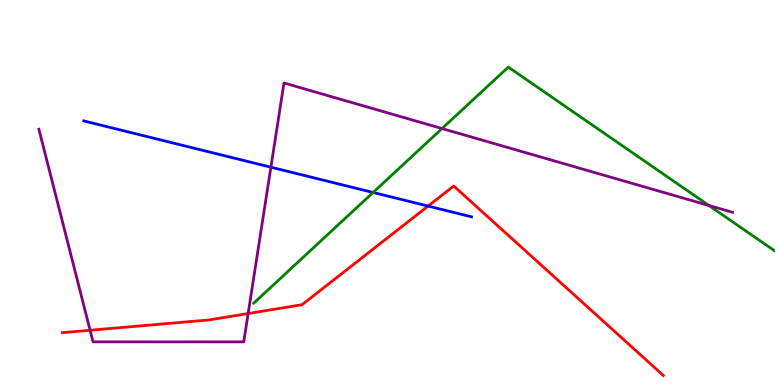[{'lines': ['blue', 'red'], 'intersections': [{'x': 5.52, 'y': 4.65}]}, {'lines': ['green', 'red'], 'intersections': []}, {'lines': ['purple', 'red'], 'intersections': [{'x': 1.16, 'y': 1.42}, {'x': 3.2, 'y': 1.86}]}, {'lines': ['blue', 'green'], 'intersections': [{'x': 4.81, 'y': 5.0}]}, {'lines': ['blue', 'purple'], 'intersections': [{'x': 3.5, 'y': 5.66}]}, {'lines': ['green', 'purple'], 'intersections': [{'x': 5.7, 'y': 6.66}, {'x': 9.15, 'y': 4.66}]}]